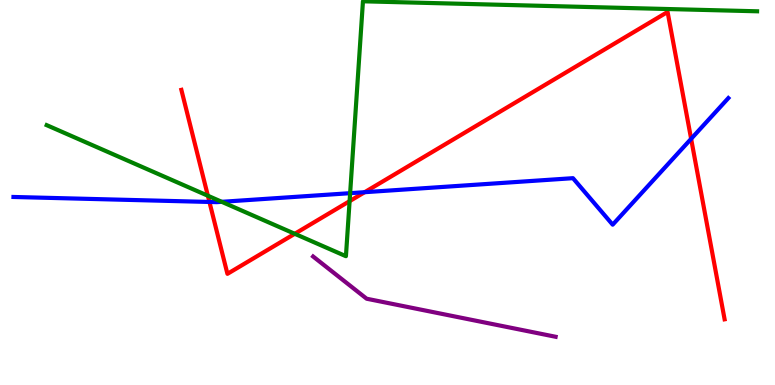[{'lines': ['blue', 'red'], 'intersections': [{'x': 2.7, 'y': 4.75}, {'x': 4.71, 'y': 5.01}, {'x': 8.92, 'y': 6.39}]}, {'lines': ['green', 'red'], 'intersections': [{'x': 2.68, 'y': 4.92}, {'x': 3.8, 'y': 3.93}, {'x': 4.51, 'y': 4.78}]}, {'lines': ['purple', 'red'], 'intersections': []}, {'lines': ['blue', 'green'], 'intersections': [{'x': 2.86, 'y': 4.76}, {'x': 4.52, 'y': 4.98}]}, {'lines': ['blue', 'purple'], 'intersections': []}, {'lines': ['green', 'purple'], 'intersections': []}]